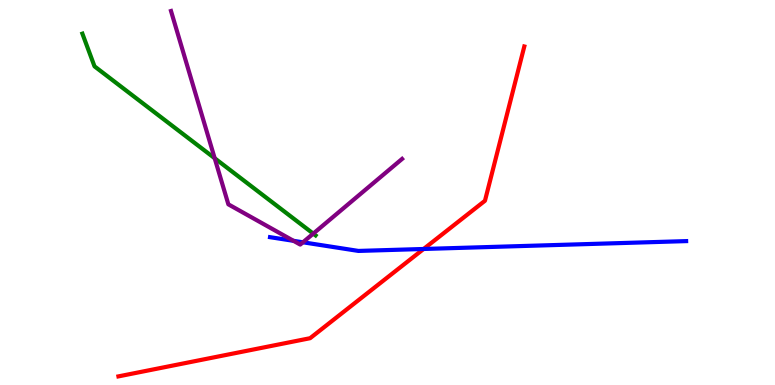[{'lines': ['blue', 'red'], 'intersections': [{'x': 5.47, 'y': 3.53}]}, {'lines': ['green', 'red'], 'intersections': []}, {'lines': ['purple', 'red'], 'intersections': []}, {'lines': ['blue', 'green'], 'intersections': []}, {'lines': ['blue', 'purple'], 'intersections': [{'x': 3.79, 'y': 3.74}, {'x': 3.91, 'y': 3.71}]}, {'lines': ['green', 'purple'], 'intersections': [{'x': 2.77, 'y': 5.89}, {'x': 4.04, 'y': 3.93}]}]